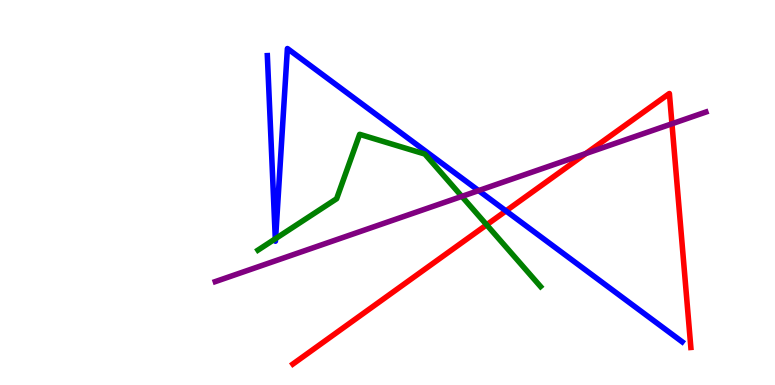[{'lines': ['blue', 'red'], 'intersections': [{'x': 6.53, 'y': 4.52}]}, {'lines': ['green', 'red'], 'intersections': [{'x': 6.28, 'y': 4.16}]}, {'lines': ['purple', 'red'], 'intersections': [{'x': 7.56, 'y': 6.01}, {'x': 8.67, 'y': 6.79}]}, {'lines': ['blue', 'green'], 'intersections': [{'x': 3.55, 'y': 3.8}, {'x': 3.56, 'y': 3.8}]}, {'lines': ['blue', 'purple'], 'intersections': [{'x': 6.18, 'y': 5.05}]}, {'lines': ['green', 'purple'], 'intersections': [{'x': 5.96, 'y': 4.9}]}]